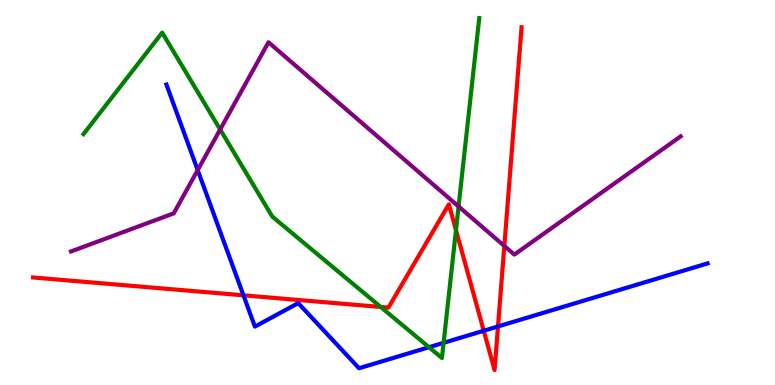[{'lines': ['blue', 'red'], 'intersections': [{'x': 3.14, 'y': 2.33}, {'x': 6.24, 'y': 1.41}, {'x': 6.43, 'y': 1.52}]}, {'lines': ['green', 'red'], 'intersections': [{'x': 4.91, 'y': 2.03}, {'x': 5.88, 'y': 4.02}]}, {'lines': ['purple', 'red'], 'intersections': [{'x': 6.51, 'y': 3.61}]}, {'lines': ['blue', 'green'], 'intersections': [{'x': 5.54, 'y': 0.982}, {'x': 5.72, 'y': 1.1}]}, {'lines': ['blue', 'purple'], 'intersections': [{'x': 2.55, 'y': 5.58}]}, {'lines': ['green', 'purple'], 'intersections': [{'x': 2.84, 'y': 6.64}, {'x': 5.92, 'y': 4.64}]}]